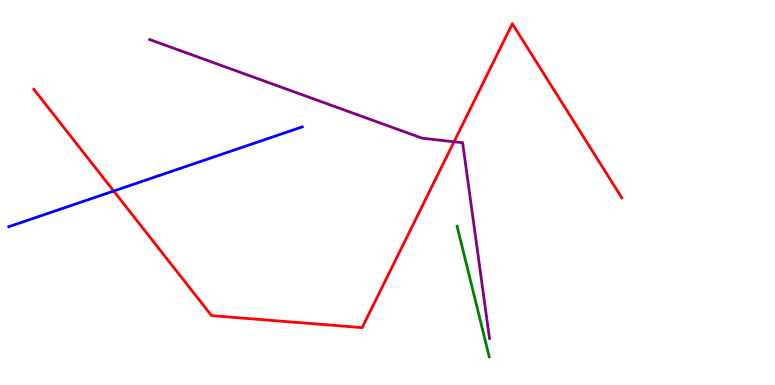[{'lines': ['blue', 'red'], 'intersections': [{'x': 1.47, 'y': 5.04}]}, {'lines': ['green', 'red'], 'intersections': []}, {'lines': ['purple', 'red'], 'intersections': [{'x': 5.86, 'y': 6.32}]}, {'lines': ['blue', 'green'], 'intersections': []}, {'lines': ['blue', 'purple'], 'intersections': []}, {'lines': ['green', 'purple'], 'intersections': []}]